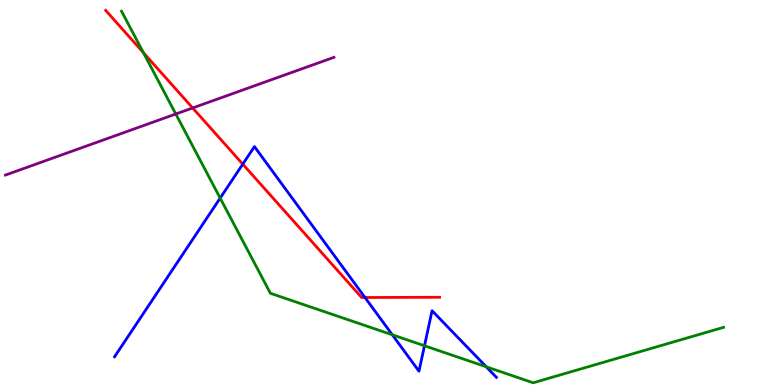[{'lines': ['blue', 'red'], 'intersections': [{'x': 3.13, 'y': 5.74}, {'x': 4.71, 'y': 2.27}]}, {'lines': ['green', 'red'], 'intersections': [{'x': 1.85, 'y': 8.63}]}, {'lines': ['purple', 'red'], 'intersections': [{'x': 2.49, 'y': 7.2}]}, {'lines': ['blue', 'green'], 'intersections': [{'x': 2.84, 'y': 4.85}, {'x': 5.06, 'y': 1.3}, {'x': 5.48, 'y': 1.02}, {'x': 6.27, 'y': 0.473}]}, {'lines': ['blue', 'purple'], 'intersections': []}, {'lines': ['green', 'purple'], 'intersections': [{'x': 2.27, 'y': 7.04}]}]